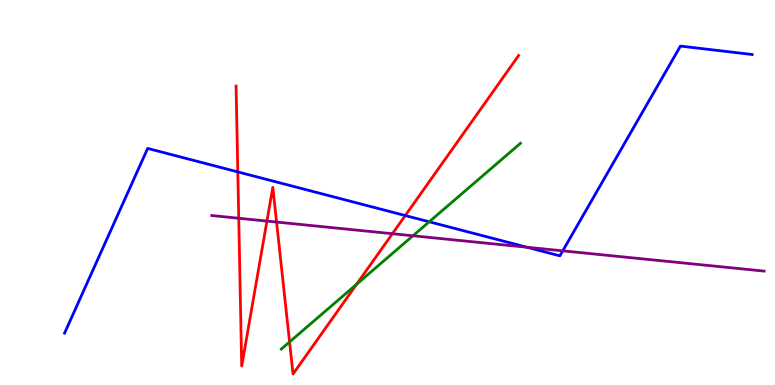[{'lines': ['blue', 'red'], 'intersections': [{'x': 3.07, 'y': 5.53}, {'x': 5.23, 'y': 4.4}]}, {'lines': ['green', 'red'], 'intersections': [{'x': 3.74, 'y': 1.12}, {'x': 4.6, 'y': 2.62}]}, {'lines': ['purple', 'red'], 'intersections': [{'x': 3.08, 'y': 4.33}, {'x': 3.44, 'y': 4.26}, {'x': 3.57, 'y': 4.23}, {'x': 5.06, 'y': 3.93}]}, {'lines': ['blue', 'green'], 'intersections': [{'x': 5.54, 'y': 4.24}]}, {'lines': ['blue', 'purple'], 'intersections': [{'x': 6.8, 'y': 3.58}, {'x': 7.26, 'y': 3.48}]}, {'lines': ['green', 'purple'], 'intersections': [{'x': 5.33, 'y': 3.88}]}]